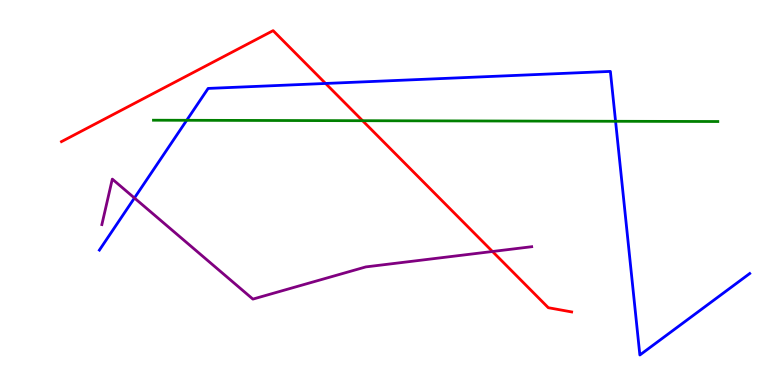[{'lines': ['blue', 'red'], 'intersections': [{'x': 4.2, 'y': 7.83}]}, {'lines': ['green', 'red'], 'intersections': [{'x': 4.68, 'y': 6.86}]}, {'lines': ['purple', 'red'], 'intersections': [{'x': 6.35, 'y': 3.47}]}, {'lines': ['blue', 'green'], 'intersections': [{'x': 2.41, 'y': 6.88}, {'x': 7.94, 'y': 6.85}]}, {'lines': ['blue', 'purple'], 'intersections': [{'x': 1.73, 'y': 4.86}]}, {'lines': ['green', 'purple'], 'intersections': []}]